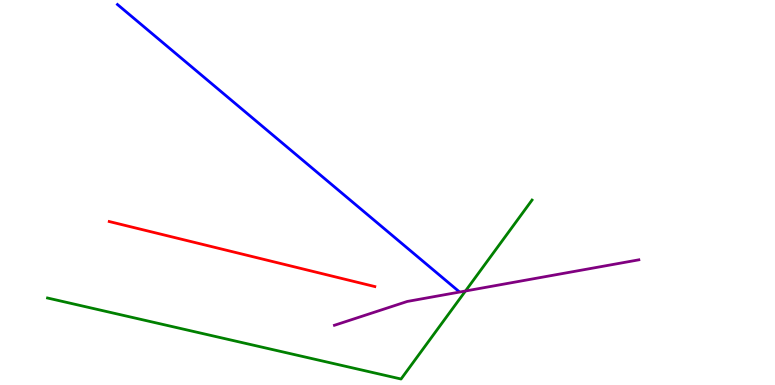[{'lines': ['blue', 'red'], 'intersections': []}, {'lines': ['green', 'red'], 'intersections': []}, {'lines': ['purple', 'red'], 'intersections': []}, {'lines': ['blue', 'green'], 'intersections': []}, {'lines': ['blue', 'purple'], 'intersections': []}, {'lines': ['green', 'purple'], 'intersections': [{'x': 6.01, 'y': 2.44}]}]